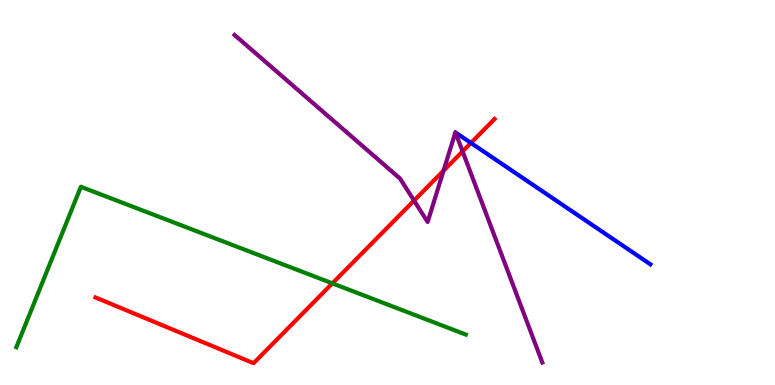[{'lines': ['blue', 'red'], 'intersections': [{'x': 6.08, 'y': 6.29}]}, {'lines': ['green', 'red'], 'intersections': [{'x': 4.29, 'y': 2.64}]}, {'lines': ['purple', 'red'], 'intersections': [{'x': 5.34, 'y': 4.79}, {'x': 5.72, 'y': 5.57}, {'x': 5.97, 'y': 6.07}]}, {'lines': ['blue', 'green'], 'intersections': []}, {'lines': ['blue', 'purple'], 'intersections': []}, {'lines': ['green', 'purple'], 'intersections': []}]